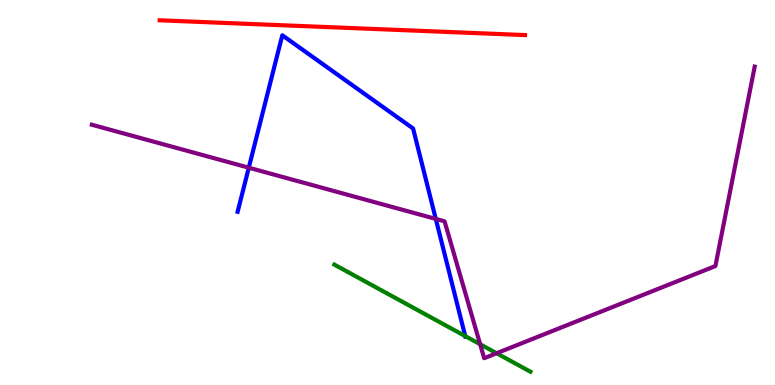[{'lines': ['blue', 'red'], 'intersections': []}, {'lines': ['green', 'red'], 'intersections': []}, {'lines': ['purple', 'red'], 'intersections': []}, {'lines': ['blue', 'green'], 'intersections': [{'x': 6.0, 'y': 1.27}]}, {'lines': ['blue', 'purple'], 'intersections': [{'x': 3.21, 'y': 5.64}, {'x': 5.62, 'y': 4.31}]}, {'lines': ['green', 'purple'], 'intersections': [{'x': 6.2, 'y': 1.06}, {'x': 6.41, 'y': 0.825}]}]